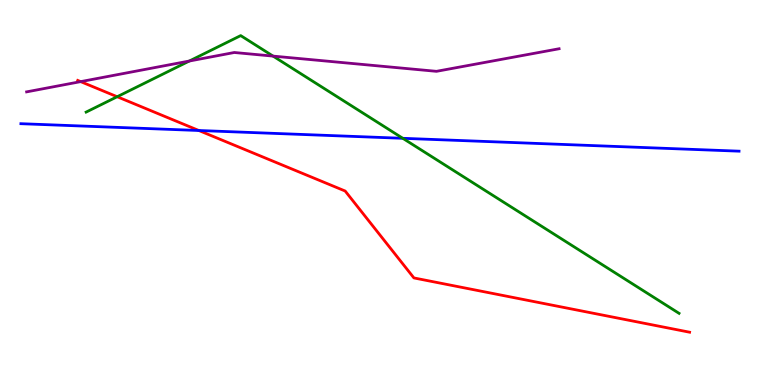[{'lines': ['blue', 'red'], 'intersections': [{'x': 2.57, 'y': 6.61}]}, {'lines': ['green', 'red'], 'intersections': [{'x': 1.51, 'y': 7.49}]}, {'lines': ['purple', 'red'], 'intersections': [{'x': 1.04, 'y': 7.88}]}, {'lines': ['blue', 'green'], 'intersections': [{'x': 5.2, 'y': 6.41}]}, {'lines': ['blue', 'purple'], 'intersections': []}, {'lines': ['green', 'purple'], 'intersections': [{'x': 2.44, 'y': 8.41}, {'x': 3.52, 'y': 8.54}]}]